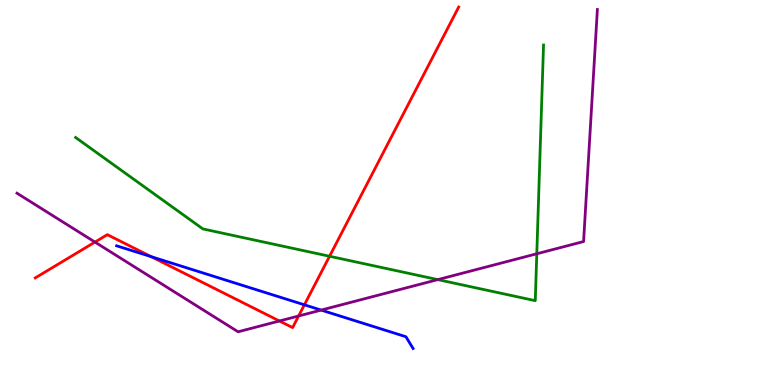[{'lines': ['blue', 'red'], 'intersections': [{'x': 1.95, 'y': 3.33}, {'x': 3.93, 'y': 2.08}]}, {'lines': ['green', 'red'], 'intersections': [{'x': 4.25, 'y': 3.34}]}, {'lines': ['purple', 'red'], 'intersections': [{'x': 1.23, 'y': 3.71}, {'x': 3.61, 'y': 1.66}, {'x': 3.85, 'y': 1.79}]}, {'lines': ['blue', 'green'], 'intersections': []}, {'lines': ['blue', 'purple'], 'intersections': [{'x': 4.14, 'y': 1.95}]}, {'lines': ['green', 'purple'], 'intersections': [{'x': 5.65, 'y': 2.74}, {'x': 6.93, 'y': 3.41}]}]